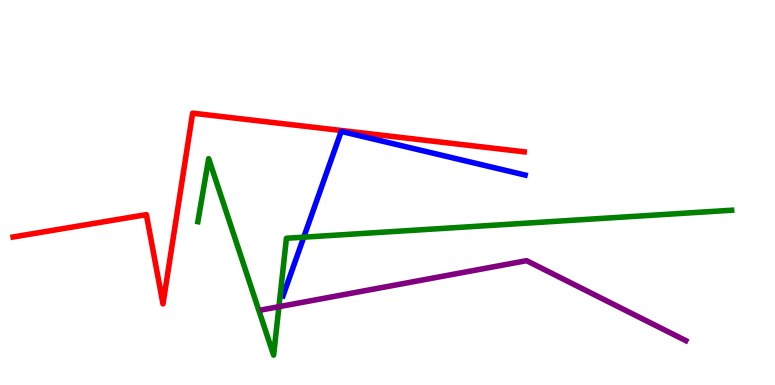[{'lines': ['blue', 'red'], 'intersections': []}, {'lines': ['green', 'red'], 'intersections': []}, {'lines': ['purple', 'red'], 'intersections': []}, {'lines': ['blue', 'green'], 'intersections': [{'x': 3.92, 'y': 3.84}]}, {'lines': ['blue', 'purple'], 'intersections': []}, {'lines': ['green', 'purple'], 'intersections': [{'x': 3.6, 'y': 2.03}]}]